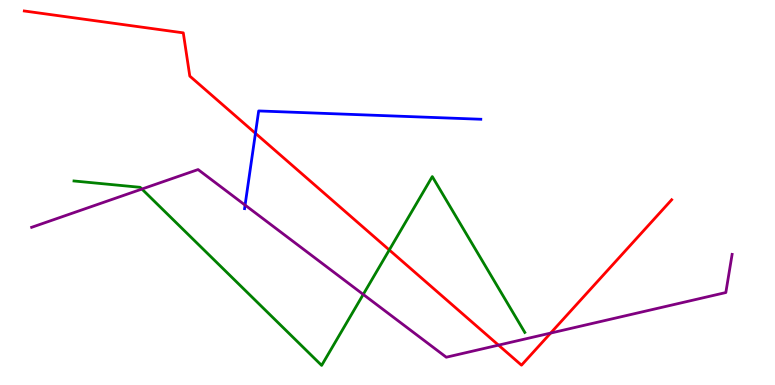[{'lines': ['blue', 'red'], 'intersections': [{'x': 3.3, 'y': 6.54}]}, {'lines': ['green', 'red'], 'intersections': [{'x': 5.02, 'y': 3.51}]}, {'lines': ['purple', 'red'], 'intersections': [{'x': 6.43, 'y': 1.04}, {'x': 7.1, 'y': 1.35}]}, {'lines': ['blue', 'green'], 'intersections': []}, {'lines': ['blue', 'purple'], 'intersections': [{'x': 3.16, 'y': 4.67}]}, {'lines': ['green', 'purple'], 'intersections': [{'x': 1.83, 'y': 5.09}, {'x': 4.69, 'y': 2.35}]}]